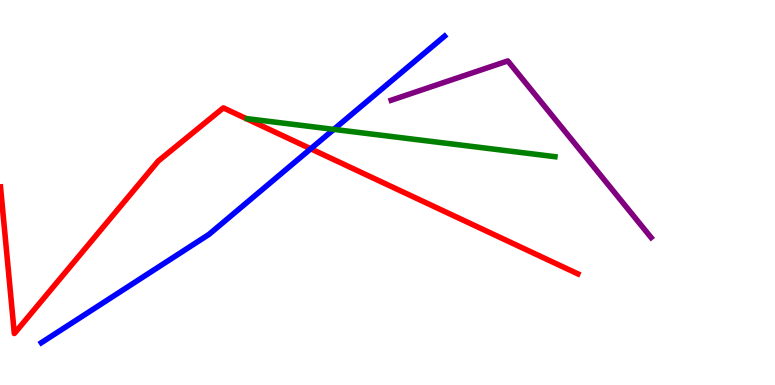[{'lines': ['blue', 'red'], 'intersections': [{'x': 4.01, 'y': 6.14}]}, {'lines': ['green', 'red'], 'intersections': []}, {'lines': ['purple', 'red'], 'intersections': []}, {'lines': ['blue', 'green'], 'intersections': [{'x': 4.31, 'y': 6.64}]}, {'lines': ['blue', 'purple'], 'intersections': []}, {'lines': ['green', 'purple'], 'intersections': []}]